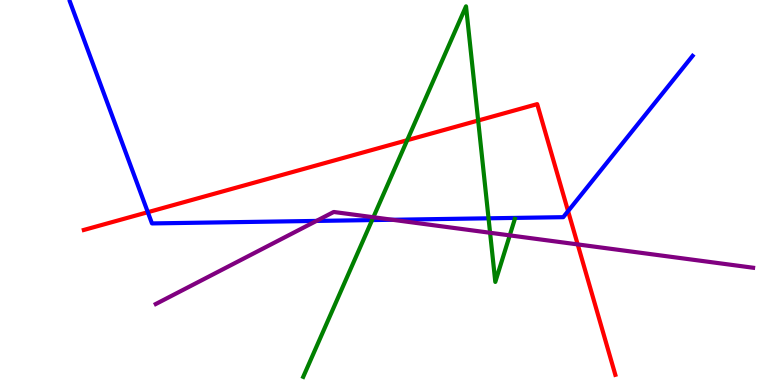[{'lines': ['blue', 'red'], 'intersections': [{'x': 1.91, 'y': 4.49}, {'x': 7.33, 'y': 4.52}]}, {'lines': ['green', 'red'], 'intersections': [{'x': 5.25, 'y': 6.36}, {'x': 6.17, 'y': 6.87}]}, {'lines': ['purple', 'red'], 'intersections': [{'x': 7.45, 'y': 3.65}]}, {'lines': ['blue', 'green'], 'intersections': [{'x': 4.8, 'y': 4.28}, {'x': 6.3, 'y': 4.33}]}, {'lines': ['blue', 'purple'], 'intersections': [{'x': 4.08, 'y': 4.26}, {'x': 5.06, 'y': 4.29}]}, {'lines': ['green', 'purple'], 'intersections': [{'x': 4.82, 'y': 4.36}, {'x': 6.32, 'y': 3.95}, {'x': 6.58, 'y': 3.89}]}]